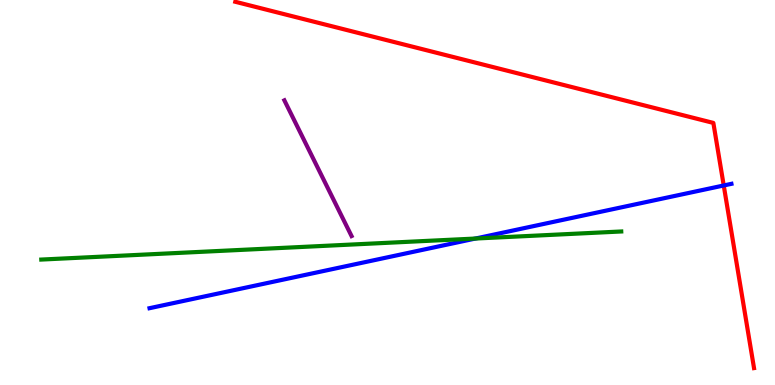[{'lines': ['blue', 'red'], 'intersections': [{'x': 9.34, 'y': 5.18}]}, {'lines': ['green', 'red'], 'intersections': []}, {'lines': ['purple', 'red'], 'intersections': []}, {'lines': ['blue', 'green'], 'intersections': [{'x': 6.13, 'y': 3.8}]}, {'lines': ['blue', 'purple'], 'intersections': []}, {'lines': ['green', 'purple'], 'intersections': []}]